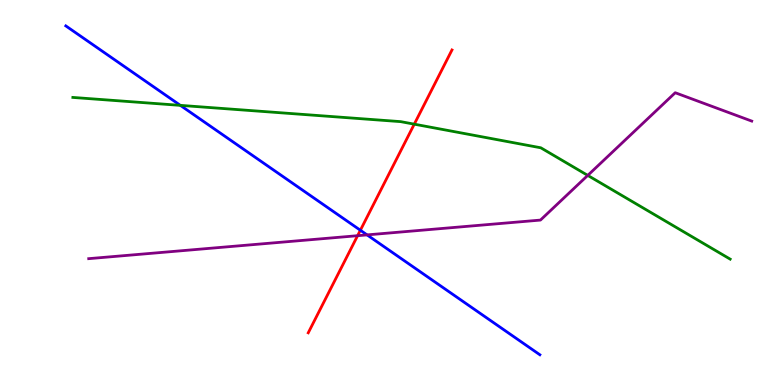[{'lines': ['blue', 'red'], 'intersections': [{'x': 4.65, 'y': 4.02}]}, {'lines': ['green', 'red'], 'intersections': [{'x': 5.35, 'y': 6.77}]}, {'lines': ['purple', 'red'], 'intersections': [{'x': 4.61, 'y': 3.88}]}, {'lines': ['blue', 'green'], 'intersections': [{'x': 2.33, 'y': 7.26}]}, {'lines': ['blue', 'purple'], 'intersections': [{'x': 4.74, 'y': 3.9}]}, {'lines': ['green', 'purple'], 'intersections': [{'x': 7.58, 'y': 5.44}]}]